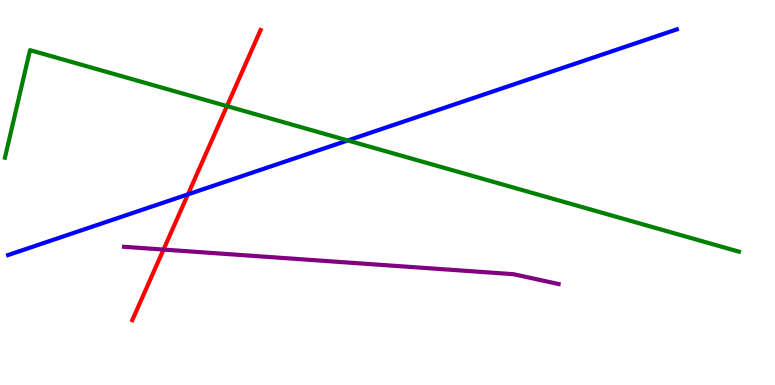[{'lines': ['blue', 'red'], 'intersections': [{'x': 2.42, 'y': 4.95}]}, {'lines': ['green', 'red'], 'intersections': [{'x': 2.93, 'y': 7.24}]}, {'lines': ['purple', 'red'], 'intersections': [{'x': 2.11, 'y': 3.52}]}, {'lines': ['blue', 'green'], 'intersections': [{'x': 4.49, 'y': 6.35}]}, {'lines': ['blue', 'purple'], 'intersections': []}, {'lines': ['green', 'purple'], 'intersections': []}]